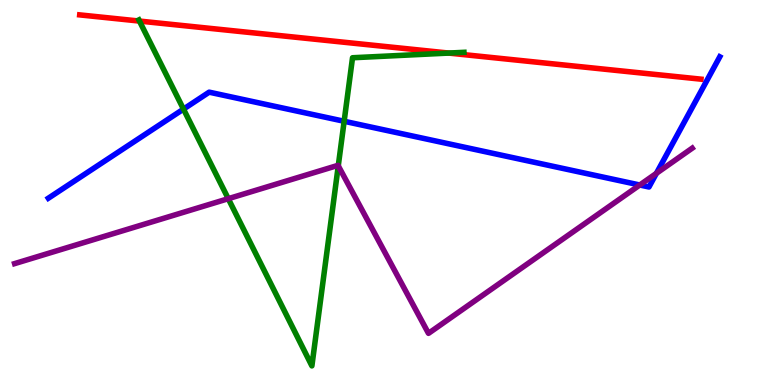[{'lines': ['blue', 'red'], 'intersections': []}, {'lines': ['green', 'red'], 'intersections': [{'x': 1.8, 'y': 9.45}, {'x': 5.79, 'y': 8.62}]}, {'lines': ['purple', 'red'], 'intersections': []}, {'lines': ['blue', 'green'], 'intersections': [{'x': 2.37, 'y': 7.17}, {'x': 4.44, 'y': 6.85}]}, {'lines': ['blue', 'purple'], 'intersections': [{'x': 8.26, 'y': 5.19}, {'x': 8.47, 'y': 5.5}]}, {'lines': ['green', 'purple'], 'intersections': [{'x': 2.95, 'y': 4.84}, {'x': 4.36, 'y': 5.69}]}]